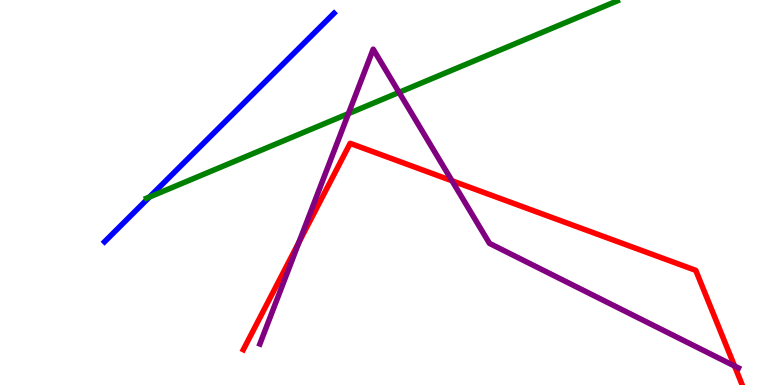[{'lines': ['blue', 'red'], 'intersections': []}, {'lines': ['green', 'red'], 'intersections': []}, {'lines': ['purple', 'red'], 'intersections': [{'x': 3.86, 'y': 3.71}, {'x': 5.83, 'y': 5.3}, {'x': 9.48, 'y': 0.494}]}, {'lines': ['blue', 'green'], 'intersections': [{'x': 1.93, 'y': 4.88}]}, {'lines': ['blue', 'purple'], 'intersections': []}, {'lines': ['green', 'purple'], 'intersections': [{'x': 4.5, 'y': 7.05}, {'x': 5.15, 'y': 7.6}]}]